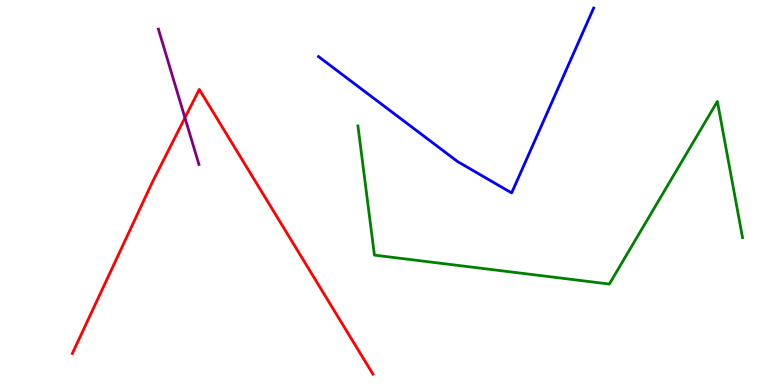[{'lines': ['blue', 'red'], 'intersections': []}, {'lines': ['green', 'red'], 'intersections': []}, {'lines': ['purple', 'red'], 'intersections': [{'x': 2.39, 'y': 6.94}]}, {'lines': ['blue', 'green'], 'intersections': []}, {'lines': ['blue', 'purple'], 'intersections': []}, {'lines': ['green', 'purple'], 'intersections': []}]